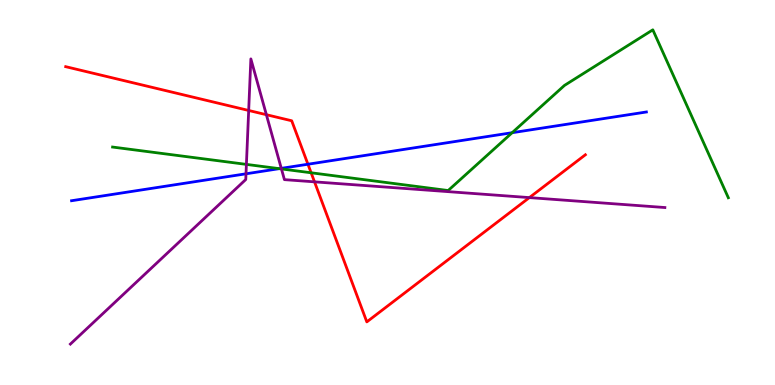[{'lines': ['blue', 'red'], 'intersections': [{'x': 3.97, 'y': 5.73}]}, {'lines': ['green', 'red'], 'intersections': [{'x': 4.01, 'y': 5.51}]}, {'lines': ['purple', 'red'], 'intersections': [{'x': 3.21, 'y': 7.13}, {'x': 3.44, 'y': 7.02}, {'x': 4.06, 'y': 5.28}, {'x': 6.83, 'y': 4.87}]}, {'lines': ['blue', 'green'], 'intersections': [{'x': 3.6, 'y': 5.62}, {'x': 6.61, 'y': 6.55}]}, {'lines': ['blue', 'purple'], 'intersections': [{'x': 3.17, 'y': 5.49}, {'x': 3.63, 'y': 5.63}]}, {'lines': ['green', 'purple'], 'intersections': [{'x': 3.18, 'y': 5.73}, {'x': 3.63, 'y': 5.61}]}]